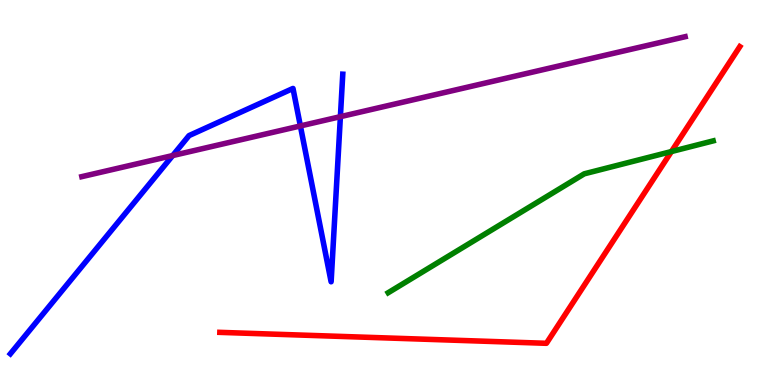[{'lines': ['blue', 'red'], 'intersections': []}, {'lines': ['green', 'red'], 'intersections': [{'x': 8.66, 'y': 6.06}]}, {'lines': ['purple', 'red'], 'intersections': []}, {'lines': ['blue', 'green'], 'intersections': []}, {'lines': ['blue', 'purple'], 'intersections': [{'x': 2.23, 'y': 5.96}, {'x': 3.88, 'y': 6.73}, {'x': 4.39, 'y': 6.97}]}, {'lines': ['green', 'purple'], 'intersections': []}]